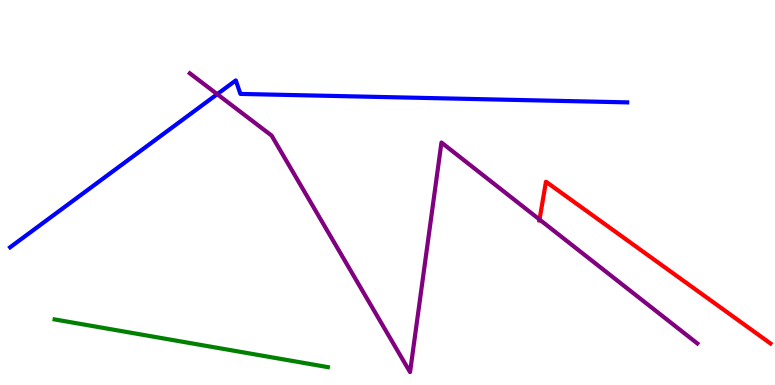[{'lines': ['blue', 'red'], 'intersections': []}, {'lines': ['green', 'red'], 'intersections': []}, {'lines': ['purple', 'red'], 'intersections': [{'x': 6.96, 'y': 4.3}]}, {'lines': ['blue', 'green'], 'intersections': []}, {'lines': ['blue', 'purple'], 'intersections': [{'x': 2.8, 'y': 7.55}]}, {'lines': ['green', 'purple'], 'intersections': []}]